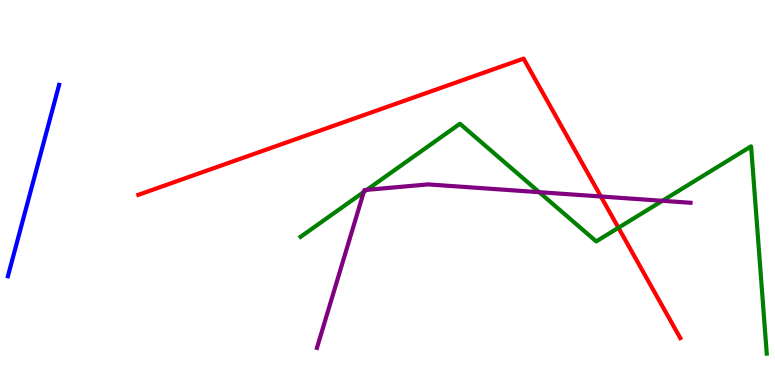[{'lines': ['blue', 'red'], 'intersections': []}, {'lines': ['green', 'red'], 'intersections': [{'x': 7.98, 'y': 4.08}]}, {'lines': ['purple', 'red'], 'intersections': [{'x': 7.75, 'y': 4.9}]}, {'lines': ['blue', 'green'], 'intersections': []}, {'lines': ['blue', 'purple'], 'intersections': []}, {'lines': ['green', 'purple'], 'intersections': [{'x': 4.69, 'y': 5.01}, {'x': 4.73, 'y': 5.07}, {'x': 6.96, 'y': 5.01}, {'x': 8.55, 'y': 4.78}]}]